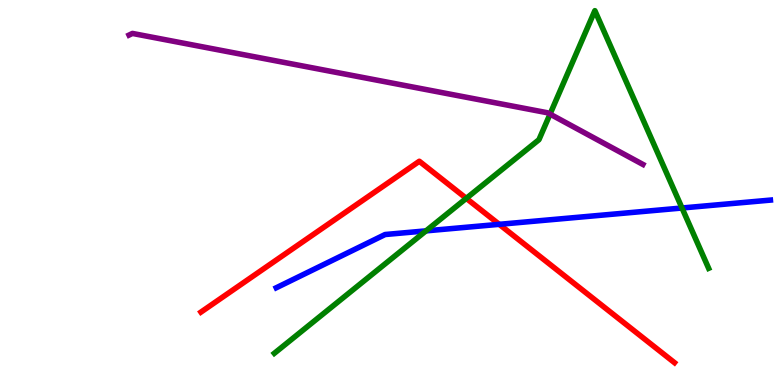[{'lines': ['blue', 'red'], 'intersections': [{'x': 6.44, 'y': 4.17}]}, {'lines': ['green', 'red'], 'intersections': [{'x': 6.02, 'y': 4.85}]}, {'lines': ['purple', 'red'], 'intersections': []}, {'lines': ['blue', 'green'], 'intersections': [{'x': 5.5, 'y': 4.0}, {'x': 8.8, 'y': 4.6}]}, {'lines': ['blue', 'purple'], 'intersections': []}, {'lines': ['green', 'purple'], 'intersections': [{'x': 7.1, 'y': 7.04}]}]